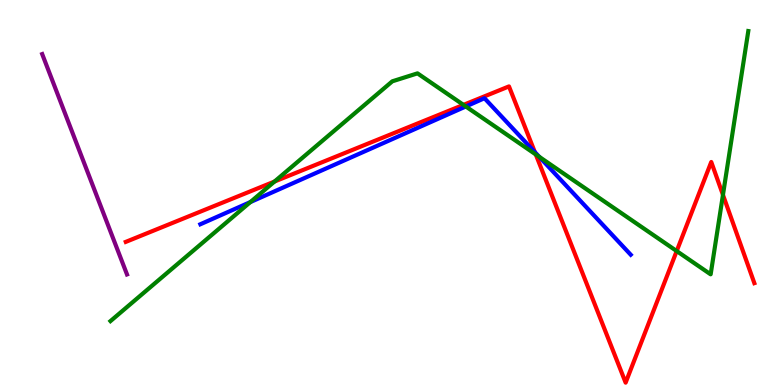[{'lines': ['blue', 'red'], 'intersections': [{'x': 6.9, 'y': 6.05}]}, {'lines': ['green', 'red'], 'intersections': [{'x': 3.54, 'y': 5.28}, {'x': 5.98, 'y': 7.28}, {'x': 6.91, 'y': 5.99}, {'x': 8.73, 'y': 3.48}, {'x': 9.33, 'y': 4.94}]}, {'lines': ['purple', 'red'], 'intersections': []}, {'lines': ['blue', 'green'], 'intersections': [{'x': 3.23, 'y': 4.75}, {'x': 6.01, 'y': 7.23}, {'x': 6.96, 'y': 5.93}]}, {'lines': ['blue', 'purple'], 'intersections': []}, {'lines': ['green', 'purple'], 'intersections': []}]